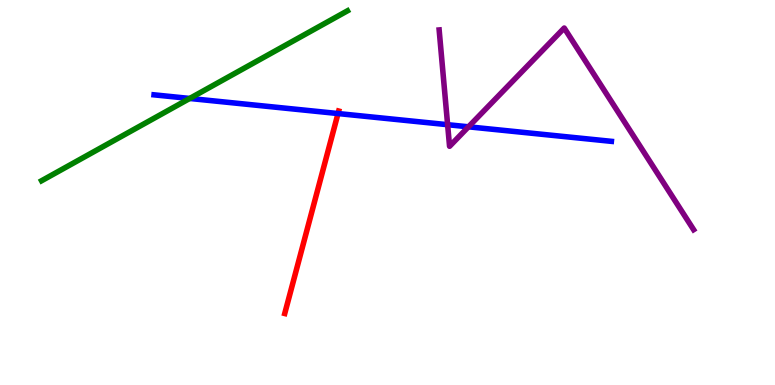[{'lines': ['blue', 'red'], 'intersections': [{'x': 4.36, 'y': 7.05}]}, {'lines': ['green', 'red'], 'intersections': []}, {'lines': ['purple', 'red'], 'intersections': []}, {'lines': ['blue', 'green'], 'intersections': [{'x': 2.45, 'y': 7.44}]}, {'lines': ['blue', 'purple'], 'intersections': [{'x': 5.78, 'y': 6.76}, {'x': 6.04, 'y': 6.71}]}, {'lines': ['green', 'purple'], 'intersections': []}]